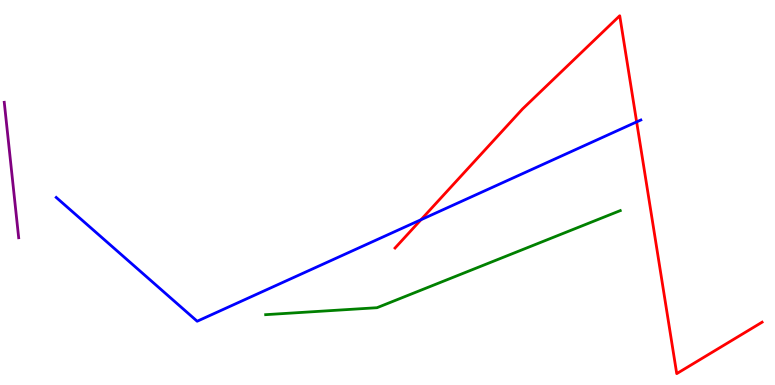[{'lines': ['blue', 'red'], 'intersections': [{'x': 5.43, 'y': 4.29}, {'x': 8.21, 'y': 6.83}]}, {'lines': ['green', 'red'], 'intersections': []}, {'lines': ['purple', 'red'], 'intersections': []}, {'lines': ['blue', 'green'], 'intersections': []}, {'lines': ['blue', 'purple'], 'intersections': []}, {'lines': ['green', 'purple'], 'intersections': []}]